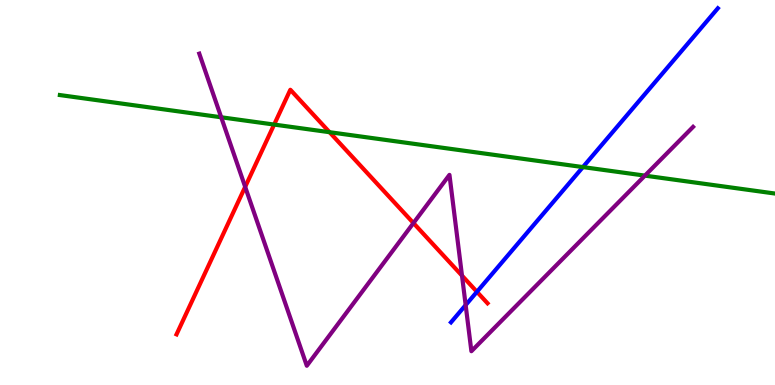[{'lines': ['blue', 'red'], 'intersections': [{'x': 6.15, 'y': 2.42}]}, {'lines': ['green', 'red'], 'intersections': [{'x': 3.54, 'y': 6.76}, {'x': 4.25, 'y': 6.57}]}, {'lines': ['purple', 'red'], 'intersections': [{'x': 3.16, 'y': 5.15}, {'x': 5.33, 'y': 4.21}, {'x': 5.96, 'y': 2.84}]}, {'lines': ['blue', 'green'], 'intersections': [{'x': 7.52, 'y': 5.66}]}, {'lines': ['blue', 'purple'], 'intersections': [{'x': 6.01, 'y': 2.08}]}, {'lines': ['green', 'purple'], 'intersections': [{'x': 2.85, 'y': 6.95}, {'x': 8.32, 'y': 5.44}]}]